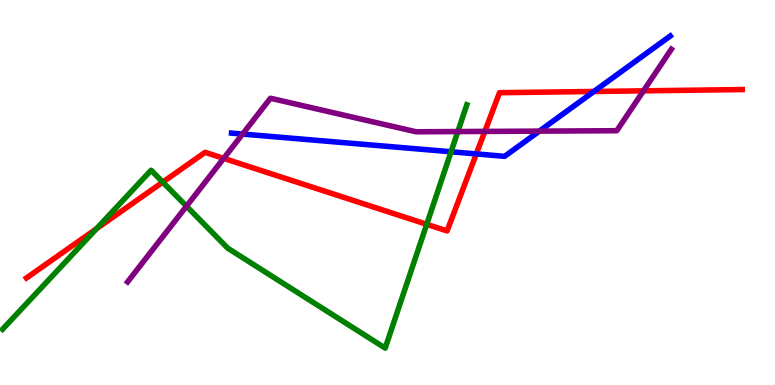[{'lines': ['blue', 'red'], 'intersections': [{'x': 6.15, 'y': 6.0}, {'x': 7.66, 'y': 7.62}]}, {'lines': ['green', 'red'], 'intersections': [{'x': 1.24, 'y': 4.06}, {'x': 2.1, 'y': 5.27}, {'x': 5.51, 'y': 4.17}]}, {'lines': ['purple', 'red'], 'intersections': [{'x': 2.89, 'y': 5.89}, {'x': 6.26, 'y': 6.59}, {'x': 8.3, 'y': 7.64}]}, {'lines': ['blue', 'green'], 'intersections': [{'x': 5.82, 'y': 6.06}]}, {'lines': ['blue', 'purple'], 'intersections': [{'x': 3.13, 'y': 6.52}, {'x': 6.96, 'y': 6.59}]}, {'lines': ['green', 'purple'], 'intersections': [{'x': 2.41, 'y': 4.64}, {'x': 5.91, 'y': 6.58}]}]